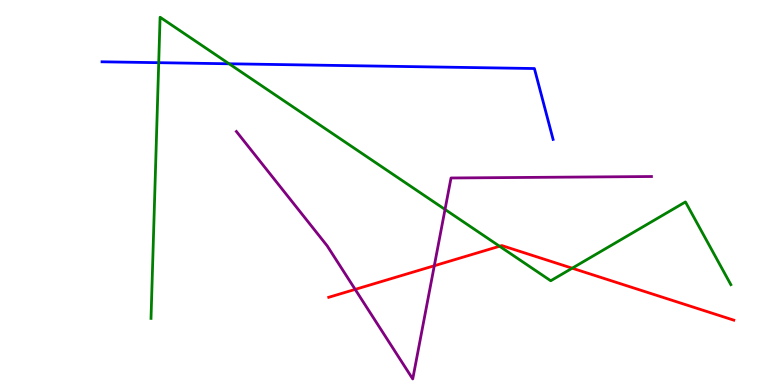[{'lines': ['blue', 'red'], 'intersections': []}, {'lines': ['green', 'red'], 'intersections': [{'x': 6.45, 'y': 3.6}, {'x': 7.38, 'y': 3.03}]}, {'lines': ['purple', 'red'], 'intersections': [{'x': 4.58, 'y': 2.48}, {'x': 5.6, 'y': 3.1}]}, {'lines': ['blue', 'green'], 'intersections': [{'x': 2.05, 'y': 8.37}, {'x': 2.96, 'y': 8.34}]}, {'lines': ['blue', 'purple'], 'intersections': []}, {'lines': ['green', 'purple'], 'intersections': [{'x': 5.74, 'y': 4.56}]}]